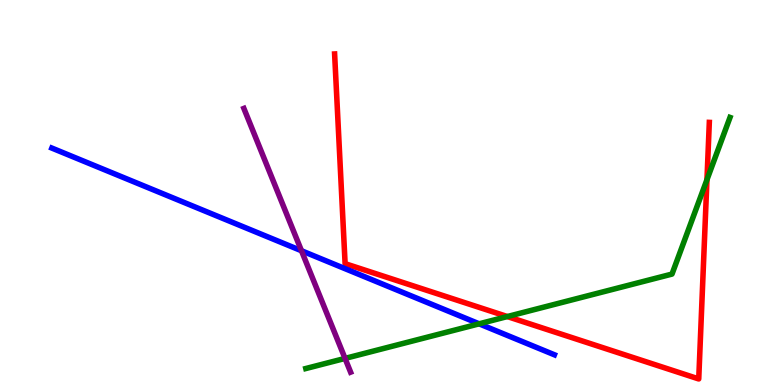[{'lines': ['blue', 'red'], 'intersections': []}, {'lines': ['green', 'red'], 'intersections': [{'x': 6.55, 'y': 1.78}, {'x': 9.12, 'y': 5.33}]}, {'lines': ['purple', 'red'], 'intersections': []}, {'lines': ['blue', 'green'], 'intersections': [{'x': 6.18, 'y': 1.59}]}, {'lines': ['blue', 'purple'], 'intersections': [{'x': 3.89, 'y': 3.49}]}, {'lines': ['green', 'purple'], 'intersections': [{'x': 4.45, 'y': 0.691}]}]